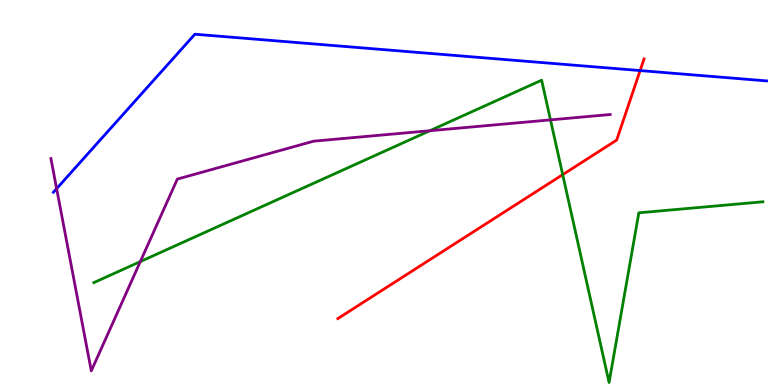[{'lines': ['blue', 'red'], 'intersections': [{'x': 8.26, 'y': 8.17}]}, {'lines': ['green', 'red'], 'intersections': [{'x': 7.26, 'y': 5.46}]}, {'lines': ['purple', 'red'], 'intersections': []}, {'lines': ['blue', 'green'], 'intersections': []}, {'lines': ['blue', 'purple'], 'intersections': [{'x': 0.731, 'y': 5.1}]}, {'lines': ['green', 'purple'], 'intersections': [{'x': 1.81, 'y': 3.21}, {'x': 5.55, 'y': 6.6}, {'x': 7.1, 'y': 6.89}]}]